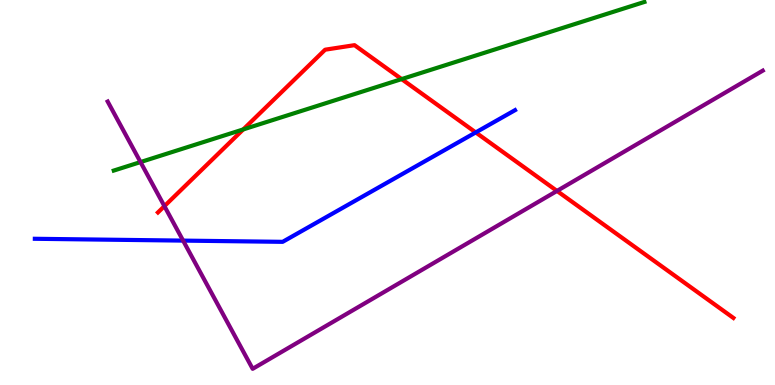[{'lines': ['blue', 'red'], 'intersections': [{'x': 6.14, 'y': 6.56}]}, {'lines': ['green', 'red'], 'intersections': [{'x': 3.14, 'y': 6.64}, {'x': 5.18, 'y': 7.95}]}, {'lines': ['purple', 'red'], 'intersections': [{'x': 2.12, 'y': 4.65}, {'x': 7.19, 'y': 5.04}]}, {'lines': ['blue', 'green'], 'intersections': []}, {'lines': ['blue', 'purple'], 'intersections': [{'x': 2.36, 'y': 3.75}]}, {'lines': ['green', 'purple'], 'intersections': [{'x': 1.81, 'y': 5.79}]}]